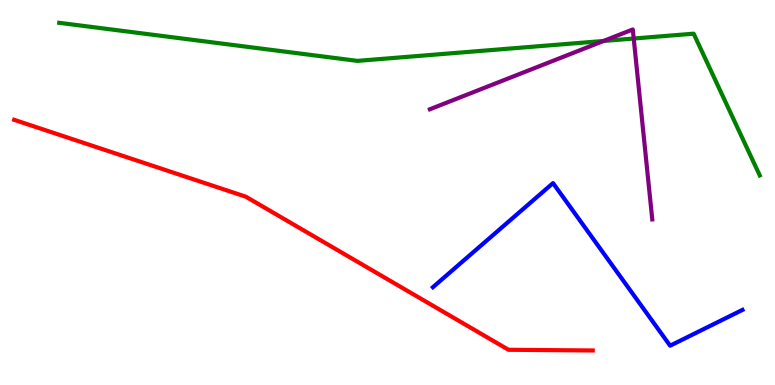[{'lines': ['blue', 'red'], 'intersections': []}, {'lines': ['green', 'red'], 'intersections': []}, {'lines': ['purple', 'red'], 'intersections': []}, {'lines': ['blue', 'green'], 'intersections': []}, {'lines': ['blue', 'purple'], 'intersections': []}, {'lines': ['green', 'purple'], 'intersections': [{'x': 7.79, 'y': 8.94}, {'x': 8.18, 'y': 9.0}]}]